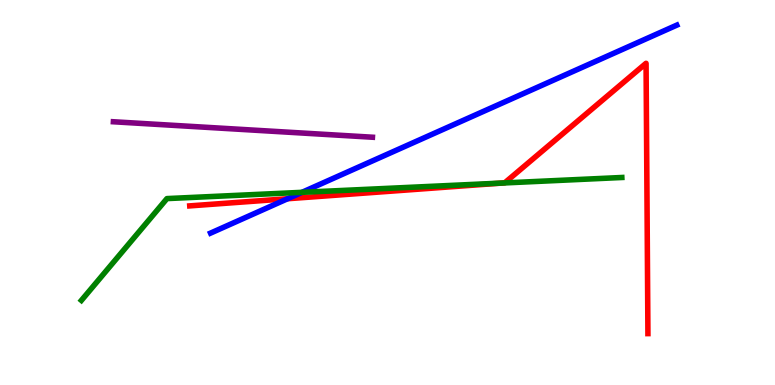[{'lines': ['blue', 'red'], 'intersections': [{'x': 3.71, 'y': 4.84}]}, {'lines': ['green', 'red'], 'intersections': [{'x': 6.48, 'y': 5.25}]}, {'lines': ['purple', 'red'], 'intersections': []}, {'lines': ['blue', 'green'], 'intersections': [{'x': 3.9, 'y': 5.0}]}, {'lines': ['blue', 'purple'], 'intersections': []}, {'lines': ['green', 'purple'], 'intersections': []}]